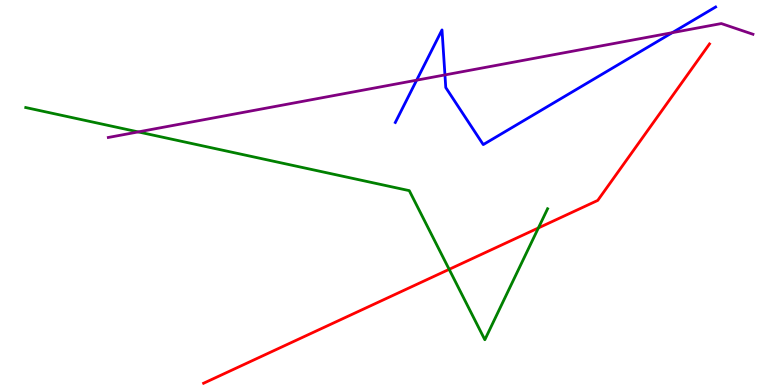[{'lines': ['blue', 'red'], 'intersections': []}, {'lines': ['green', 'red'], 'intersections': [{'x': 5.8, 'y': 3.0}, {'x': 6.95, 'y': 4.08}]}, {'lines': ['purple', 'red'], 'intersections': []}, {'lines': ['blue', 'green'], 'intersections': []}, {'lines': ['blue', 'purple'], 'intersections': [{'x': 5.38, 'y': 7.92}, {'x': 5.74, 'y': 8.05}, {'x': 8.67, 'y': 9.15}]}, {'lines': ['green', 'purple'], 'intersections': [{'x': 1.78, 'y': 6.57}]}]